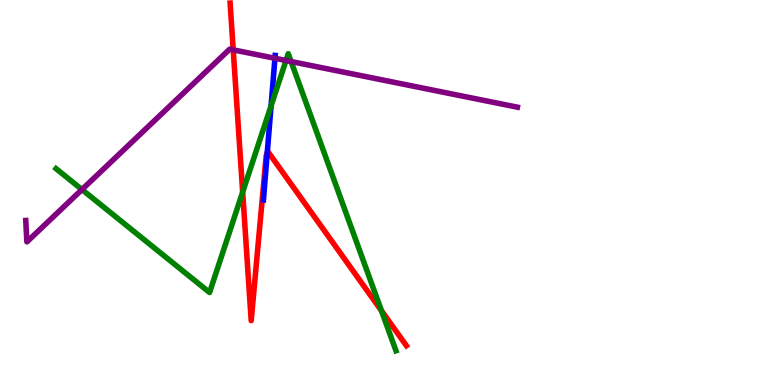[{'lines': ['blue', 'red'], 'intersections': [{'x': 3.45, 'y': 6.04}]}, {'lines': ['green', 'red'], 'intersections': [{'x': 3.13, 'y': 5.01}, {'x': 4.92, 'y': 1.93}]}, {'lines': ['purple', 'red'], 'intersections': [{'x': 3.01, 'y': 8.71}]}, {'lines': ['blue', 'green'], 'intersections': [{'x': 3.5, 'y': 7.25}]}, {'lines': ['blue', 'purple'], 'intersections': [{'x': 3.55, 'y': 8.49}]}, {'lines': ['green', 'purple'], 'intersections': [{'x': 1.06, 'y': 5.08}, {'x': 3.69, 'y': 8.43}, {'x': 3.76, 'y': 8.4}]}]